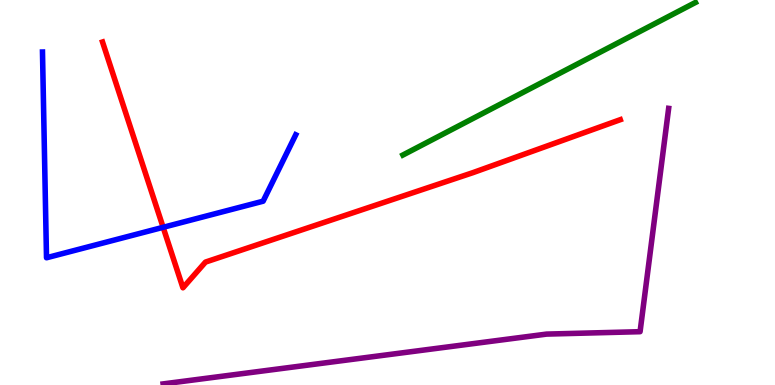[{'lines': ['blue', 'red'], 'intersections': [{'x': 2.11, 'y': 4.1}]}, {'lines': ['green', 'red'], 'intersections': []}, {'lines': ['purple', 'red'], 'intersections': []}, {'lines': ['blue', 'green'], 'intersections': []}, {'lines': ['blue', 'purple'], 'intersections': []}, {'lines': ['green', 'purple'], 'intersections': []}]